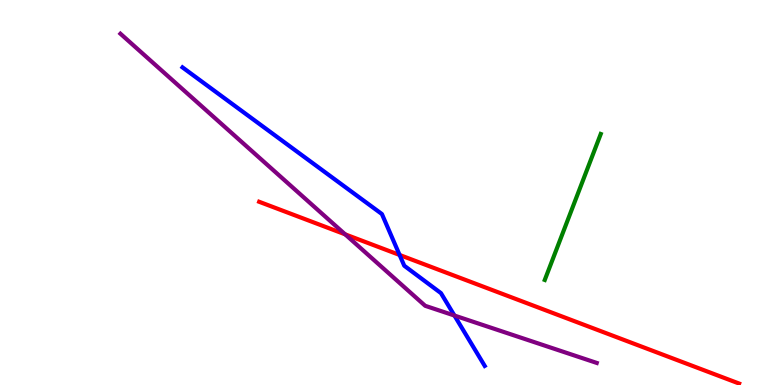[{'lines': ['blue', 'red'], 'intersections': [{'x': 5.16, 'y': 3.38}]}, {'lines': ['green', 'red'], 'intersections': []}, {'lines': ['purple', 'red'], 'intersections': [{'x': 4.45, 'y': 3.91}]}, {'lines': ['blue', 'green'], 'intersections': []}, {'lines': ['blue', 'purple'], 'intersections': [{'x': 5.86, 'y': 1.8}]}, {'lines': ['green', 'purple'], 'intersections': []}]